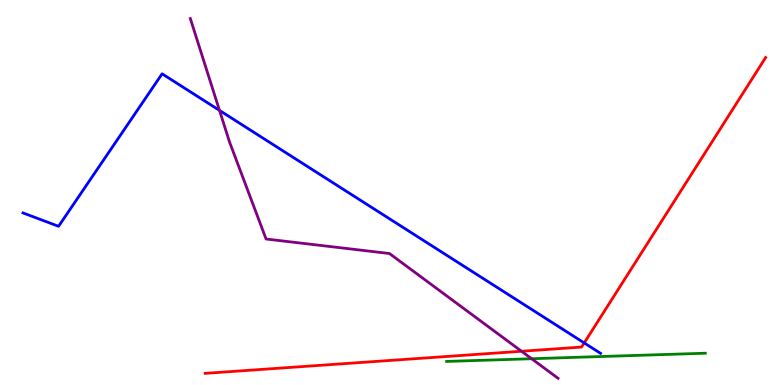[{'lines': ['blue', 'red'], 'intersections': [{'x': 7.54, 'y': 1.09}]}, {'lines': ['green', 'red'], 'intersections': []}, {'lines': ['purple', 'red'], 'intersections': [{'x': 6.73, 'y': 0.877}]}, {'lines': ['blue', 'green'], 'intersections': []}, {'lines': ['blue', 'purple'], 'intersections': [{'x': 2.83, 'y': 7.13}]}, {'lines': ['green', 'purple'], 'intersections': [{'x': 6.86, 'y': 0.682}]}]